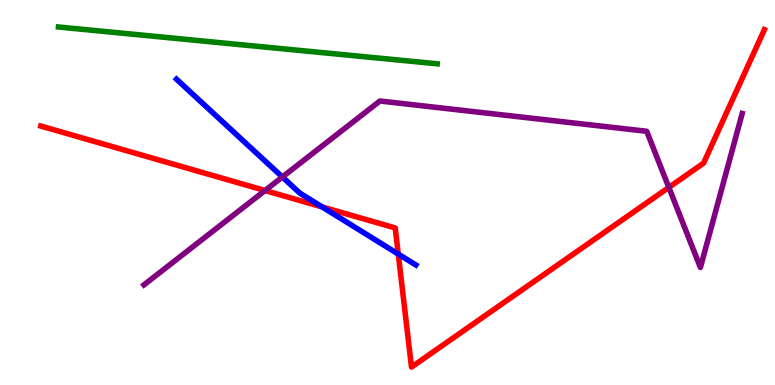[{'lines': ['blue', 'red'], 'intersections': [{'x': 4.16, 'y': 4.63}, {'x': 5.14, 'y': 3.4}]}, {'lines': ['green', 'red'], 'intersections': []}, {'lines': ['purple', 'red'], 'intersections': [{'x': 3.42, 'y': 5.05}, {'x': 8.63, 'y': 5.13}]}, {'lines': ['blue', 'green'], 'intersections': []}, {'lines': ['blue', 'purple'], 'intersections': [{'x': 3.64, 'y': 5.4}]}, {'lines': ['green', 'purple'], 'intersections': []}]